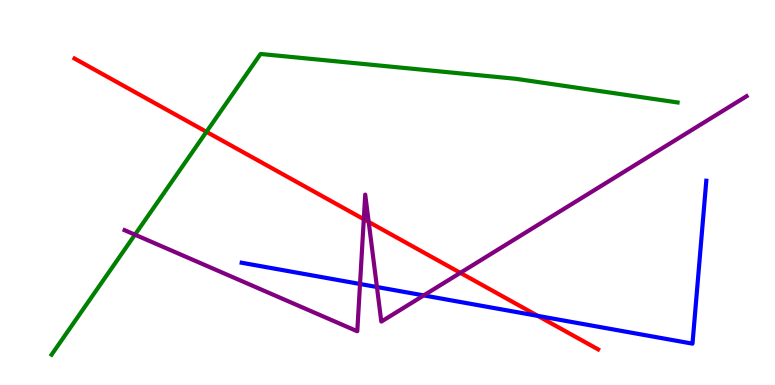[{'lines': ['blue', 'red'], 'intersections': [{'x': 6.94, 'y': 1.79}]}, {'lines': ['green', 'red'], 'intersections': [{'x': 2.66, 'y': 6.58}]}, {'lines': ['purple', 'red'], 'intersections': [{'x': 4.69, 'y': 4.31}, {'x': 4.76, 'y': 4.24}, {'x': 5.94, 'y': 2.91}]}, {'lines': ['blue', 'green'], 'intersections': []}, {'lines': ['blue', 'purple'], 'intersections': [{'x': 4.65, 'y': 2.62}, {'x': 4.86, 'y': 2.55}, {'x': 5.47, 'y': 2.33}]}, {'lines': ['green', 'purple'], 'intersections': [{'x': 1.74, 'y': 3.9}]}]